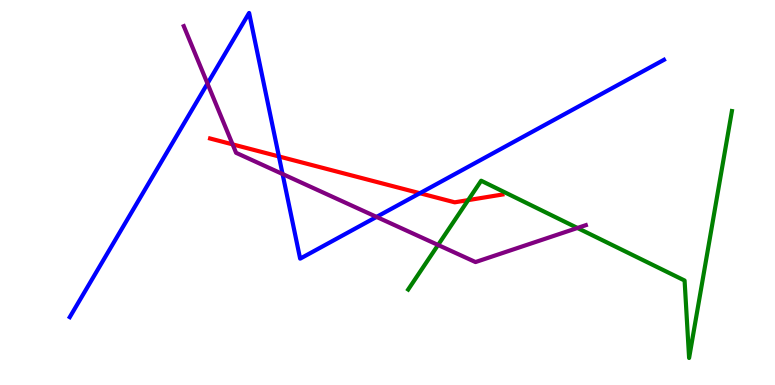[{'lines': ['blue', 'red'], 'intersections': [{'x': 3.6, 'y': 5.94}, {'x': 5.42, 'y': 4.98}]}, {'lines': ['green', 'red'], 'intersections': [{'x': 6.04, 'y': 4.8}]}, {'lines': ['purple', 'red'], 'intersections': [{'x': 3.0, 'y': 6.25}]}, {'lines': ['blue', 'green'], 'intersections': []}, {'lines': ['blue', 'purple'], 'intersections': [{'x': 2.68, 'y': 7.83}, {'x': 3.65, 'y': 5.48}, {'x': 4.86, 'y': 4.37}]}, {'lines': ['green', 'purple'], 'intersections': [{'x': 5.65, 'y': 3.64}, {'x': 7.45, 'y': 4.08}]}]